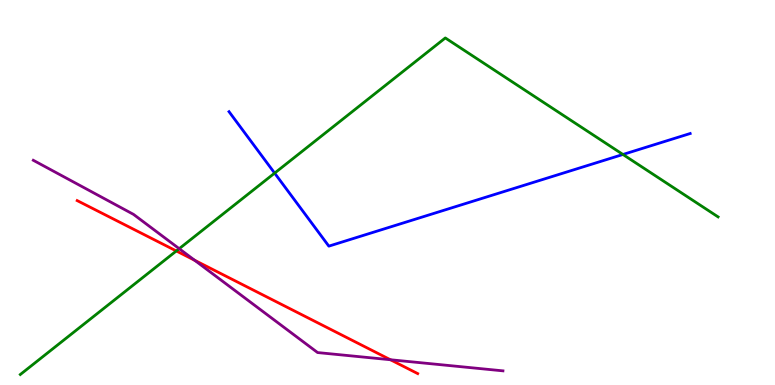[{'lines': ['blue', 'red'], 'intersections': []}, {'lines': ['green', 'red'], 'intersections': [{'x': 2.28, 'y': 3.48}]}, {'lines': ['purple', 'red'], 'intersections': [{'x': 2.51, 'y': 3.24}, {'x': 5.04, 'y': 0.656}]}, {'lines': ['blue', 'green'], 'intersections': [{'x': 3.54, 'y': 5.5}, {'x': 8.04, 'y': 5.99}]}, {'lines': ['blue', 'purple'], 'intersections': []}, {'lines': ['green', 'purple'], 'intersections': [{'x': 2.31, 'y': 3.54}]}]